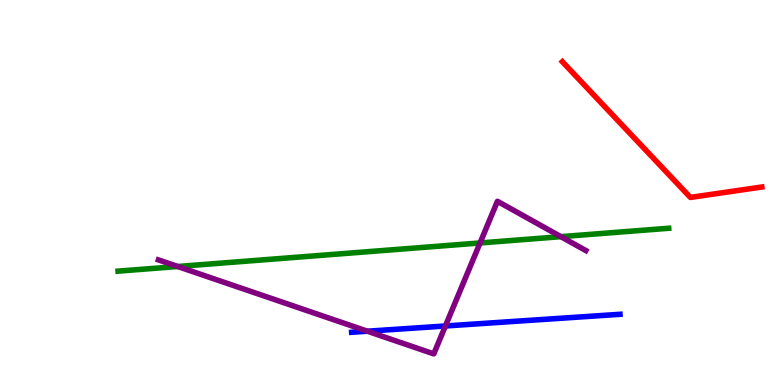[{'lines': ['blue', 'red'], 'intersections': []}, {'lines': ['green', 'red'], 'intersections': []}, {'lines': ['purple', 'red'], 'intersections': []}, {'lines': ['blue', 'green'], 'intersections': []}, {'lines': ['blue', 'purple'], 'intersections': [{'x': 4.74, 'y': 1.4}, {'x': 5.75, 'y': 1.53}]}, {'lines': ['green', 'purple'], 'intersections': [{'x': 2.29, 'y': 3.08}, {'x': 6.19, 'y': 3.69}, {'x': 7.24, 'y': 3.85}]}]